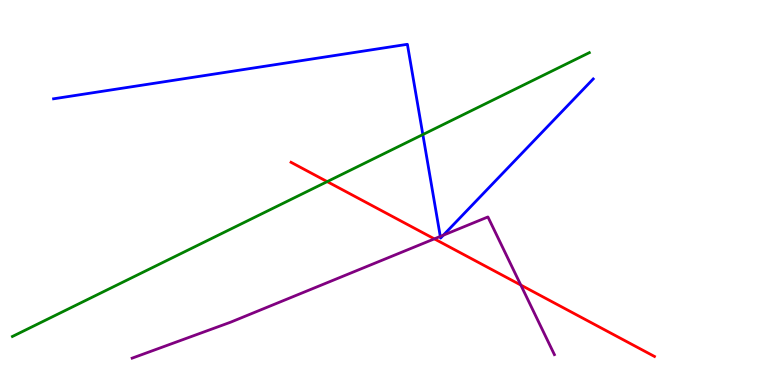[{'lines': ['blue', 'red'], 'intersections': []}, {'lines': ['green', 'red'], 'intersections': [{'x': 4.22, 'y': 5.28}]}, {'lines': ['purple', 'red'], 'intersections': [{'x': 5.6, 'y': 3.8}, {'x': 6.72, 'y': 2.6}]}, {'lines': ['blue', 'green'], 'intersections': [{'x': 5.46, 'y': 6.5}]}, {'lines': ['blue', 'purple'], 'intersections': [{'x': 5.68, 'y': 3.86}, {'x': 5.72, 'y': 3.89}]}, {'lines': ['green', 'purple'], 'intersections': []}]